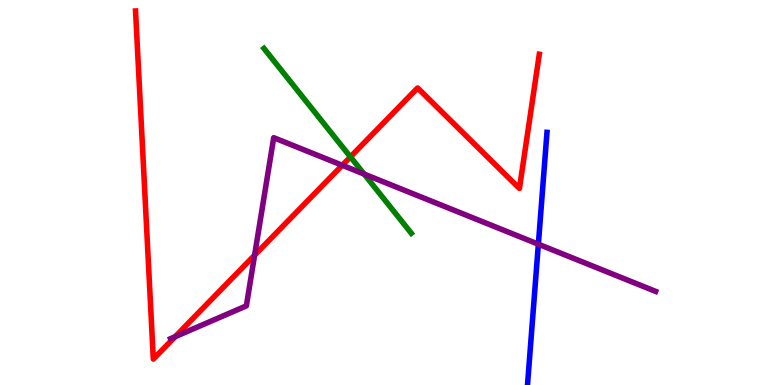[{'lines': ['blue', 'red'], 'intersections': []}, {'lines': ['green', 'red'], 'intersections': [{'x': 4.52, 'y': 5.93}]}, {'lines': ['purple', 'red'], 'intersections': [{'x': 2.26, 'y': 1.26}, {'x': 3.29, 'y': 3.37}, {'x': 4.42, 'y': 5.71}]}, {'lines': ['blue', 'green'], 'intersections': []}, {'lines': ['blue', 'purple'], 'intersections': [{'x': 6.95, 'y': 3.66}]}, {'lines': ['green', 'purple'], 'intersections': [{'x': 4.7, 'y': 5.48}]}]